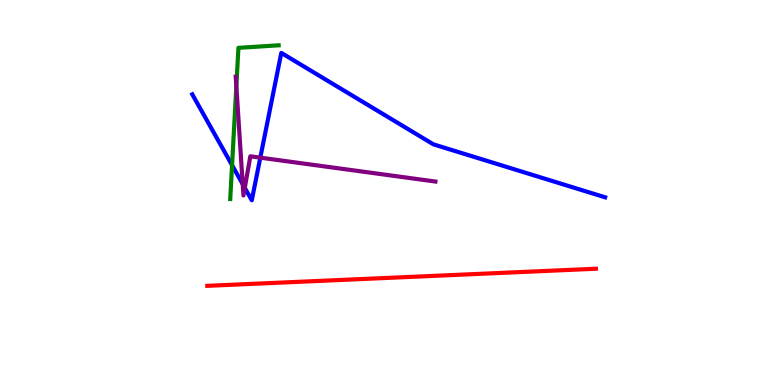[{'lines': ['blue', 'red'], 'intersections': []}, {'lines': ['green', 'red'], 'intersections': []}, {'lines': ['purple', 'red'], 'intersections': []}, {'lines': ['blue', 'green'], 'intersections': [{'x': 2.99, 'y': 5.71}]}, {'lines': ['blue', 'purple'], 'intersections': [{'x': 3.13, 'y': 5.22}, {'x': 3.16, 'y': 5.12}, {'x': 3.36, 'y': 5.91}]}, {'lines': ['green', 'purple'], 'intersections': [{'x': 3.05, 'y': 7.76}]}]